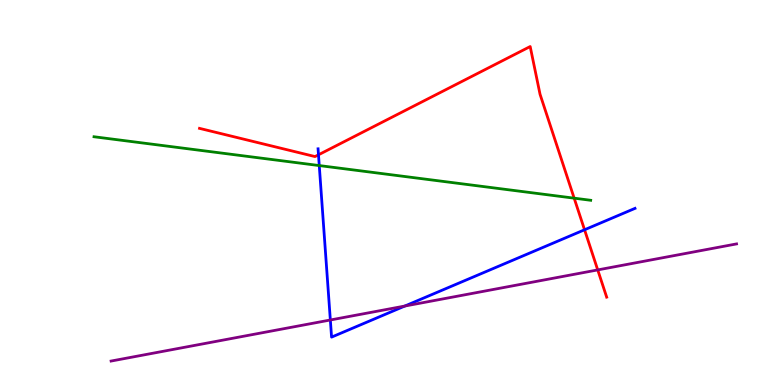[{'lines': ['blue', 'red'], 'intersections': [{'x': 4.11, 'y': 5.98}, {'x': 7.54, 'y': 4.03}]}, {'lines': ['green', 'red'], 'intersections': [{'x': 7.41, 'y': 4.85}]}, {'lines': ['purple', 'red'], 'intersections': [{'x': 7.71, 'y': 2.99}]}, {'lines': ['blue', 'green'], 'intersections': [{'x': 4.12, 'y': 5.7}]}, {'lines': ['blue', 'purple'], 'intersections': [{'x': 4.26, 'y': 1.69}, {'x': 5.22, 'y': 2.05}]}, {'lines': ['green', 'purple'], 'intersections': []}]